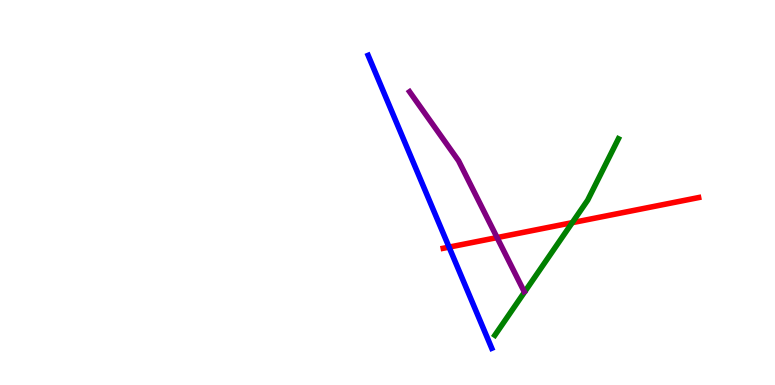[{'lines': ['blue', 'red'], 'intersections': [{'x': 5.79, 'y': 3.58}]}, {'lines': ['green', 'red'], 'intersections': [{'x': 7.38, 'y': 4.22}]}, {'lines': ['purple', 'red'], 'intersections': [{'x': 6.41, 'y': 3.83}]}, {'lines': ['blue', 'green'], 'intersections': []}, {'lines': ['blue', 'purple'], 'intersections': []}, {'lines': ['green', 'purple'], 'intersections': []}]